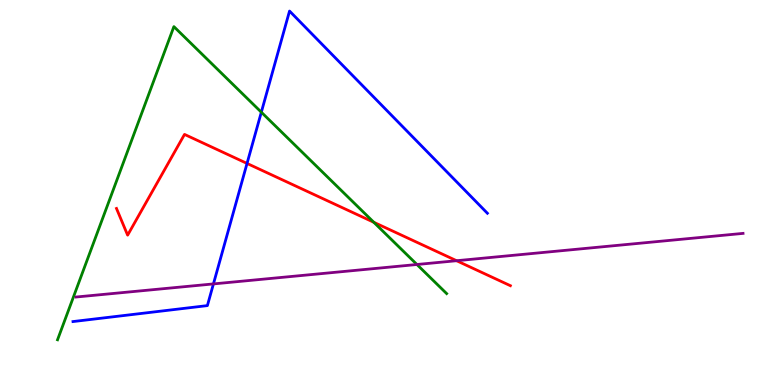[{'lines': ['blue', 'red'], 'intersections': [{'x': 3.19, 'y': 5.76}]}, {'lines': ['green', 'red'], 'intersections': [{'x': 4.82, 'y': 4.23}]}, {'lines': ['purple', 'red'], 'intersections': [{'x': 5.89, 'y': 3.23}]}, {'lines': ['blue', 'green'], 'intersections': [{'x': 3.37, 'y': 7.09}]}, {'lines': ['blue', 'purple'], 'intersections': [{'x': 2.75, 'y': 2.63}]}, {'lines': ['green', 'purple'], 'intersections': [{'x': 5.38, 'y': 3.13}]}]